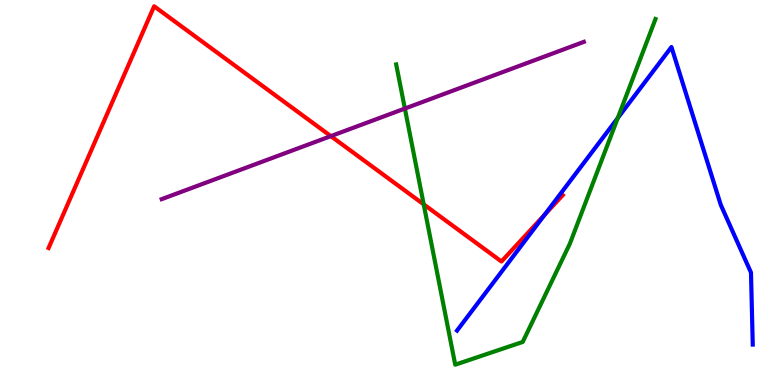[{'lines': ['blue', 'red'], 'intersections': [{'x': 7.03, 'y': 4.42}]}, {'lines': ['green', 'red'], 'intersections': [{'x': 5.47, 'y': 4.69}]}, {'lines': ['purple', 'red'], 'intersections': [{'x': 4.27, 'y': 6.46}]}, {'lines': ['blue', 'green'], 'intersections': [{'x': 7.97, 'y': 6.93}]}, {'lines': ['blue', 'purple'], 'intersections': []}, {'lines': ['green', 'purple'], 'intersections': [{'x': 5.22, 'y': 7.18}]}]